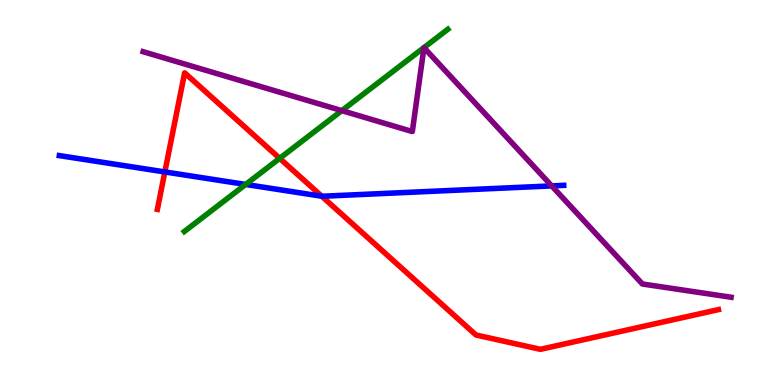[{'lines': ['blue', 'red'], 'intersections': [{'x': 2.13, 'y': 5.53}, {'x': 4.15, 'y': 4.9}]}, {'lines': ['green', 'red'], 'intersections': [{'x': 3.61, 'y': 5.89}]}, {'lines': ['purple', 'red'], 'intersections': []}, {'lines': ['blue', 'green'], 'intersections': [{'x': 3.17, 'y': 5.21}]}, {'lines': ['blue', 'purple'], 'intersections': [{'x': 7.12, 'y': 5.17}]}, {'lines': ['green', 'purple'], 'intersections': [{'x': 4.41, 'y': 7.13}]}]